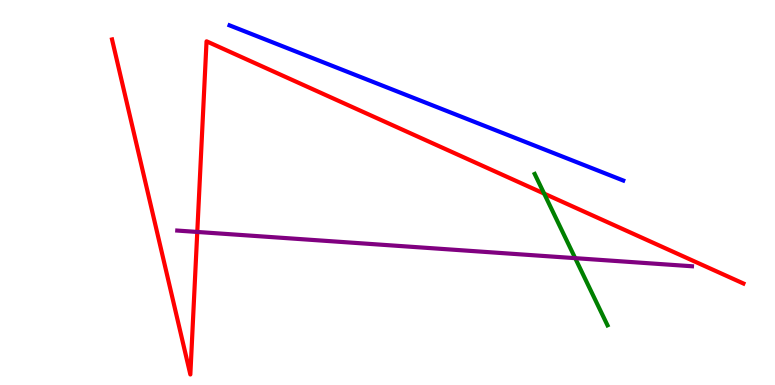[{'lines': ['blue', 'red'], 'intersections': []}, {'lines': ['green', 'red'], 'intersections': [{'x': 7.02, 'y': 4.97}]}, {'lines': ['purple', 'red'], 'intersections': [{'x': 2.55, 'y': 3.98}]}, {'lines': ['blue', 'green'], 'intersections': []}, {'lines': ['blue', 'purple'], 'intersections': []}, {'lines': ['green', 'purple'], 'intersections': [{'x': 7.42, 'y': 3.29}]}]